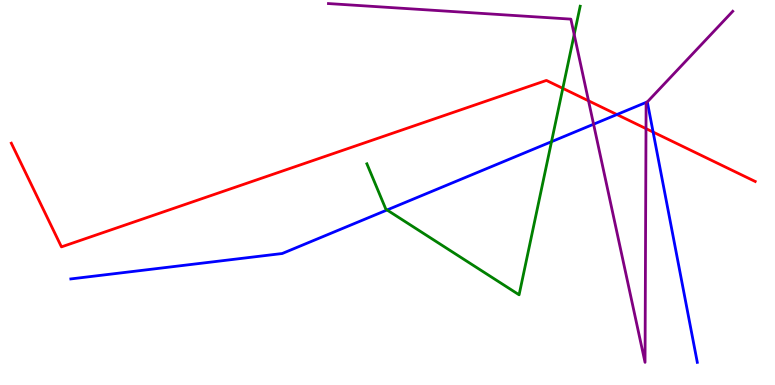[{'lines': ['blue', 'red'], 'intersections': [{'x': 7.96, 'y': 7.03}, {'x': 8.43, 'y': 6.57}]}, {'lines': ['green', 'red'], 'intersections': [{'x': 7.26, 'y': 7.71}]}, {'lines': ['purple', 'red'], 'intersections': [{'x': 7.59, 'y': 7.38}, {'x': 8.34, 'y': 6.66}]}, {'lines': ['blue', 'green'], 'intersections': [{'x': 4.99, 'y': 4.55}, {'x': 7.12, 'y': 6.32}]}, {'lines': ['blue', 'purple'], 'intersections': [{'x': 7.66, 'y': 6.77}, {'x': 8.35, 'y': 7.35}]}, {'lines': ['green', 'purple'], 'intersections': [{'x': 7.41, 'y': 9.1}]}]